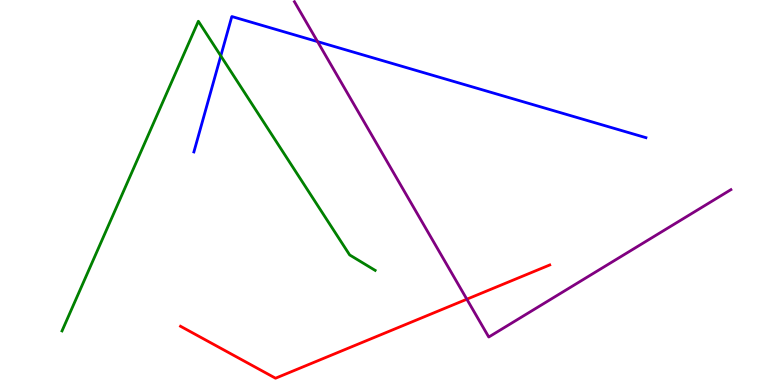[{'lines': ['blue', 'red'], 'intersections': []}, {'lines': ['green', 'red'], 'intersections': []}, {'lines': ['purple', 'red'], 'intersections': [{'x': 6.02, 'y': 2.23}]}, {'lines': ['blue', 'green'], 'intersections': [{'x': 2.85, 'y': 8.55}]}, {'lines': ['blue', 'purple'], 'intersections': [{'x': 4.1, 'y': 8.92}]}, {'lines': ['green', 'purple'], 'intersections': []}]